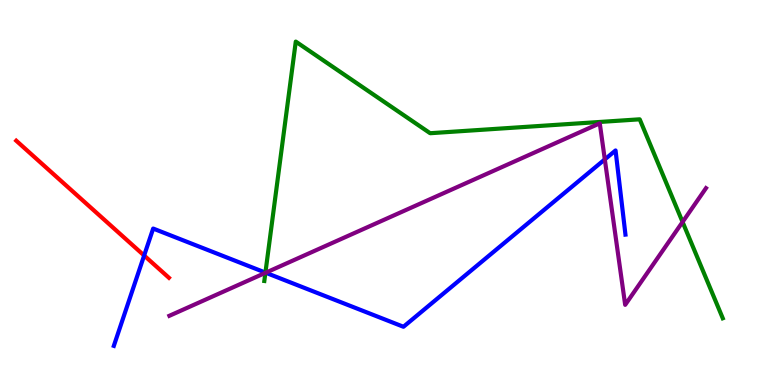[{'lines': ['blue', 'red'], 'intersections': [{'x': 1.86, 'y': 3.36}]}, {'lines': ['green', 'red'], 'intersections': []}, {'lines': ['purple', 'red'], 'intersections': []}, {'lines': ['blue', 'green'], 'intersections': [{'x': 3.42, 'y': 2.92}]}, {'lines': ['blue', 'purple'], 'intersections': [{'x': 3.43, 'y': 2.92}, {'x': 7.8, 'y': 5.86}]}, {'lines': ['green', 'purple'], 'intersections': [{'x': 3.42, 'y': 2.91}, {'x': 8.81, 'y': 4.23}]}]